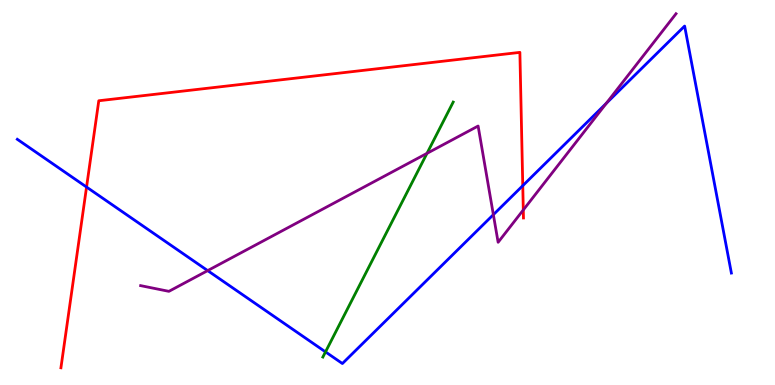[{'lines': ['blue', 'red'], 'intersections': [{'x': 1.12, 'y': 5.14}, {'x': 6.75, 'y': 5.18}]}, {'lines': ['green', 'red'], 'intersections': []}, {'lines': ['purple', 'red'], 'intersections': [{'x': 6.75, 'y': 4.55}]}, {'lines': ['blue', 'green'], 'intersections': [{'x': 4.2, 'y': 0.86}]}, {'lines': ['blue', 'purple'], 'intersections': [{'x': 2.68, 'y': 2.97}, {'x': 6.37, 'y': 4.42}, {'x': 7.82, 'y': 7.32}]}, {'lines': ['green', 'purple'], 'intersections': [{'x': 5.51, 'y': 6.02}]}]